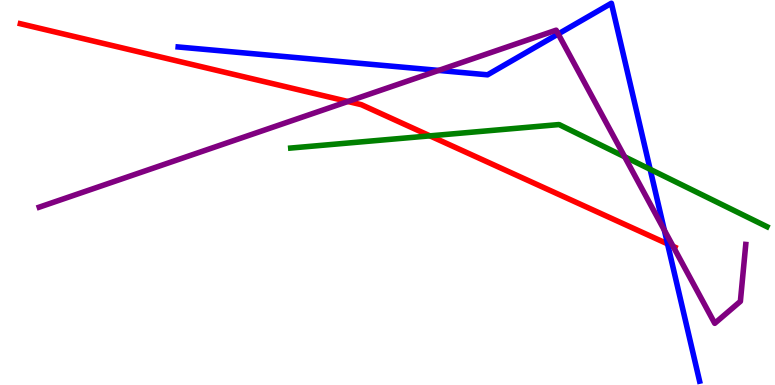[{'lines': ['blue', 'red'], 'intersections': [{'x': 8.61, 'y': 3.67}]}, {'lines': ['green', 'red'], 'intersections': [{'x': 5.55, 'y': 6.47}]}, {'lines': ['purple', 'red'], 'intersections': [{'x': 4.49, 'y': 7.36}, {'x': 8.69, 'y': 3.6}]}, {'lines': ['blue', 'green'], 'intersections': [{'x': 8.39, 'y': 5.6}]}, {'lines': ['blue', 'purple'], 'intersections': [{'x': 5.66, 'y': 8.17}, {'x': 7.2, 'y': 9.12}, {'x': 8.57, 'y': 4.02}]}, {'lines': ['green', 'purple'], 'intersections': [{'x': 8.06, 'y': 5.93}]}]